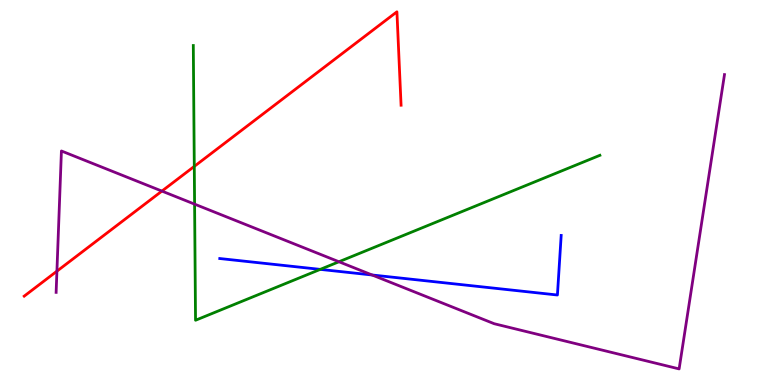[{'lines': ['blue', 'red'], 'intersections': []}, {'lines': ['green', 'red'], 'intersections': [{'x': 2.51, 'y': 5.68}]}, {'lines': ['purple', 'red'], 'intersections': [{'x': 0.734, 'y': 2.96}, {'x': 2.09, 'y': 5.04}]}, {'lines': ['blue', 'green'], 'intersections': [{'x': 4.13, 'y': 3.0}]}, {'lines': ['blue', 'purple'], 'intersections': [{'x': 4.8, 'y': 2.86}]}, {'lines': ['green', 'purple'], 'intersections': [{'x': 2.51, 'y': 4.7}, {'x': 4.37, 'y': 3.2}]}]